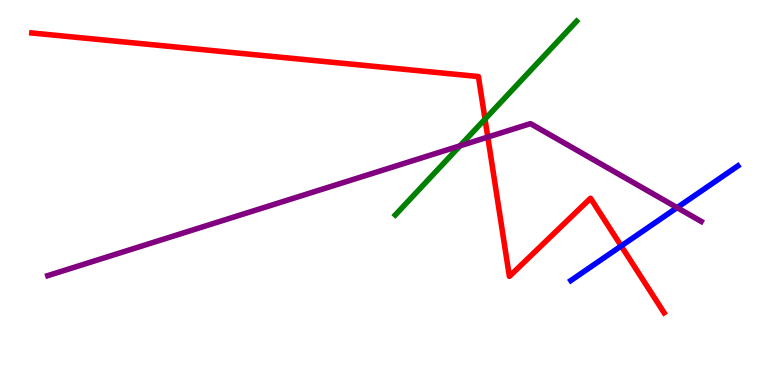[{'lines': ['blue', 'red'], 'intersections': [{'x': 8.02, 'y': 3.61}]}, {'lines': ['green', 'red'], 'intersections': [{'x': 6.26, 'y': 6.91}]}, {'lines': ['purple', 'red'], 'intersections': [{'x': 6.29, 'y': 6.44}]}, {'lines': ['blue', 'green'], 'intersections': []}, {'lines': ['blue', 'purple'], 'intersections': [{'x': 8.74, 'y': 4.61}]}, {'lines': ['green', 'purple'], 'intersections': [{'x': 5.94, 'y': 6.21}]}]